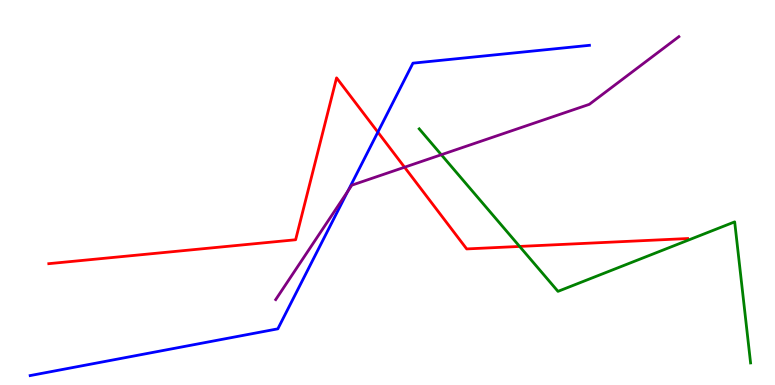[{'lines': ['blue', 'red'], 'intersections': [{'x': 4.88, 'y': 6.57}]}, {'lines': ['green', 'red'], 'intersections': [{'x': 6.7, 'y': 3.6}]}, {'lines': ['purple', 'red'], 'intersections': [{'x': 5.22, 'y': 5.66}]}, {'lines': ['blue', 'green'], 'intersections': []}, {'lines': ['blue', 'purple'], 'intersections': [{'x': 4.49, 'y': 5.03}]}, {'lines': ['green', 'purple'], 'intersections': [{'x': 5.69, 'y': 5.98}]}]